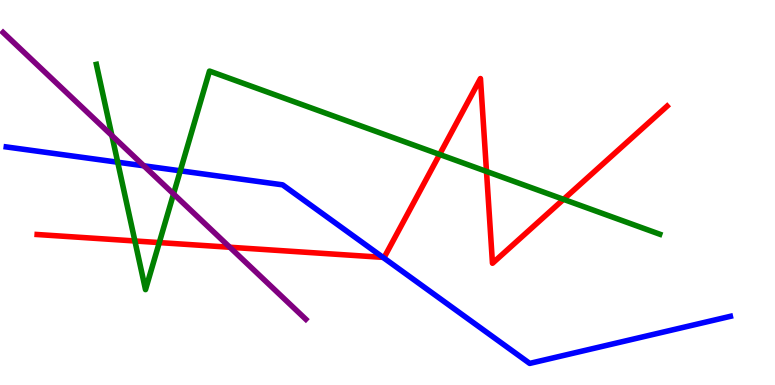[{'lines': ['blue', 'red'], 'intersections': [{'x': 4.94, 'y': 3.32}]}, {'lines': ['green', 'red'], 'intersections': [{'x': 1.74, 'y': 3.74}, {'x': 2.06, 'y': 3.7}, {'x': 5.67, 'y': 5.99}, {'x': 6.28, 'y': 5.55}, {'x': 7.27, 'y': 4.82}]}, {'lines': ['purple', 'red'], 'intersections': [{'x': 2.97, 'y': 3.58}]}, {'lines': ['blue', 'green'], 'intersections': [{'x': 1.52, 'y': 5.79}, {'x': 2.33, 'y': 5.56}]}, {'lines': ['blue', 'purple'], 'intersections': [{'x': 1.86, 'y': 5.69}]}, {'lines': ['green', 'purple'], 'intersections': [{'x': 1.44, 'y': 6.48}, {'x': 2.24, 'y': 4.96}]}]